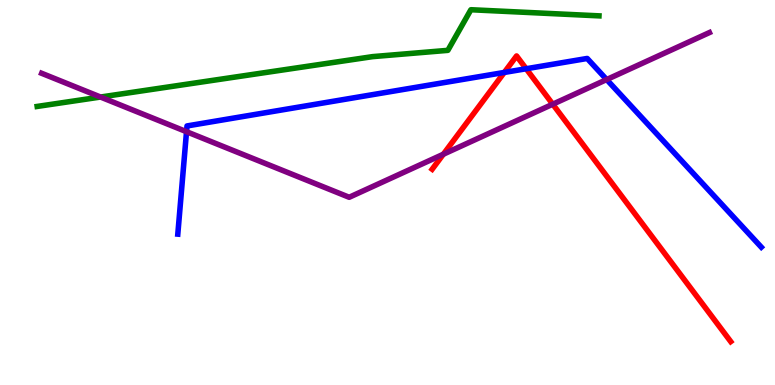[{'lines': ['blue', 'red'], 'intersections': [{'x': 6.51, 'y': 8.12}, {'x': 6.79, 'y': 8.21}]}, {'lines': ['green', 'red'], 'intersections': []}, {'lines': ['purple', 'red'], 'intersections': [{'x': 5.72, 'y': 5.99}, {'x': 7.13, 'y': 7.29}]}, {'lines': ['blue', 'green'], 'intersections': []}, {'lines': ['blue', 'purple'], 'intersections': [{'x': 2.41, 'y': 6.58}, {'x': 7.83, 'y': 7.93}]}, {'lines': ['green', 'purple'], 'intersections': [{'x': 1.3, 'y': 7.48}]}]